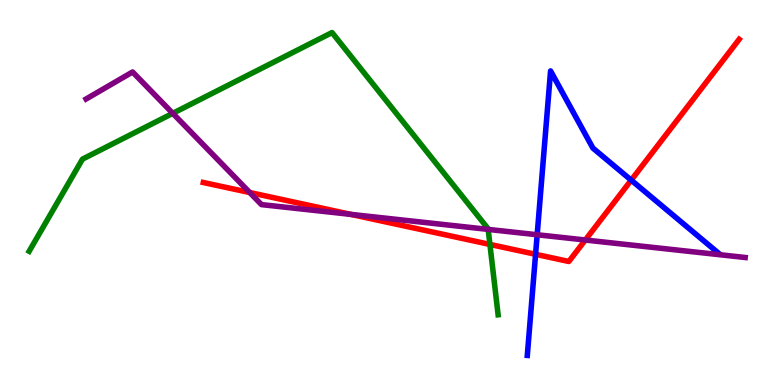[{'lines': ['blue', 'red'], 'intersections': [{'x': 6.91, 'y': 3.4}, {'x': 8.14, 'y': 5.32}]}, {'lines': ['green', 'red'], 'intersections': [{'x': 6.32, 'y': 3.65}]}, {'lines': ['purple', 'red'], 'intersections': [{'x': 3.22, 'y': 5.0}, {'x': 4.53, 'y': 4.43}, {'x': 7.55, 'y': 3.77}]}, {'lines': ['blue', 'green'], 'intersections': []}, {'lines': ['blue', 'purple'], 'intersections': [{'x': 6.93, 'y': 3.9}]}, {'lines': ['green', 'purple'], 'intersections': [{'x': 2.23, 'y': 7.06}, {'x': 6.3, 'y': 4.04}]}]